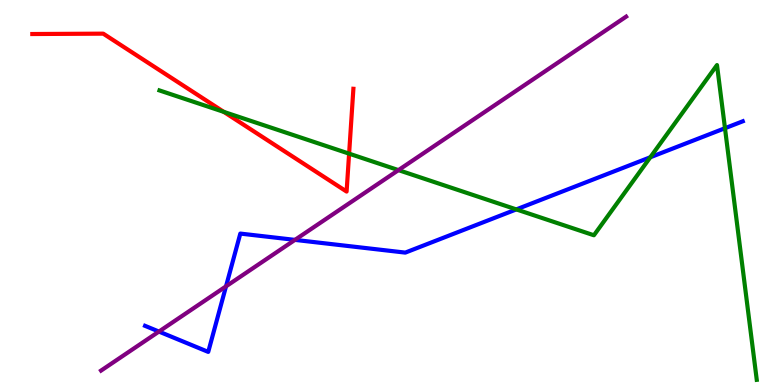[{'lines': ['blue', 'red'], 'intersections': []}, {'lines': ['green', 'red'], 'intersections': [{'x': 2.89, 'y': 7.09}, {'x': 4.5, 'y': 6.01}]}, {'lines': ['purple', 'red'], 'intersections': []}, {'lines': ['blue', 'green'], 'intersections': [{'x': 6.66, 'y': 4.56}, {'x': 8.39, 'y': 5.92}, {'x': 9.35, 'y': 6.67}]}, {'lines': ['blue', 'purple'], 'intersections': [{'x': 2.05, 'y': 1.39}, {'x': 2.92, 'y': 2.56}, {'x': 3.81, 'y': 3.77}]}, {'lines': ['green', 'purple'], 'intersections': [{'x': 5.14, 'y': 5.58}]}]